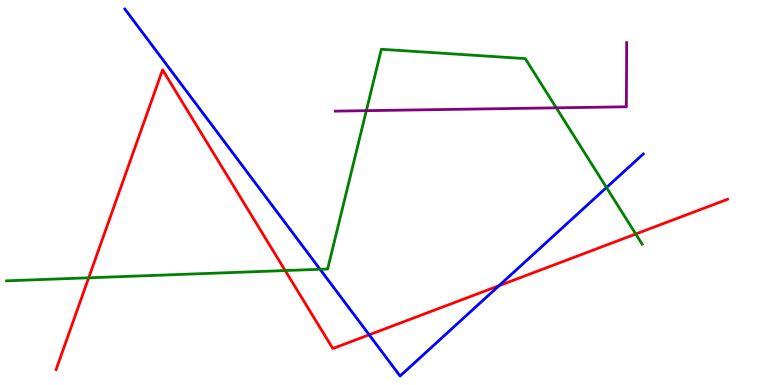[{'lines': ['blue', 'red'], 'intersections': [{'x': 4.76, 'y': 1.3}, {'x': 6.44, 'y': 2.58}]}, {'lines': ['green', 'red'], 'intersections': [{'x': 1.14, 'y': 2.78}, {'x': 3.68, 'y': 2.97}, {'x': 8.2, 'y': 3.92}]}, {'lines': ['purple', 'red'], 'intersections': []}, {'lines': ['blue', 'green'], 'intersections': [{'x': 4.13, 'y': 3.01}, {'x': 7.83, 'y': 5.13}]}, {'lines': ['blue', 'purple'], 'intersections': []}, {'lines': ['green', 'purple'], 'intersections': [{'x': 4.73, 'y': 7.13}, {'x': 7.18, 'y': 7.2}]}]